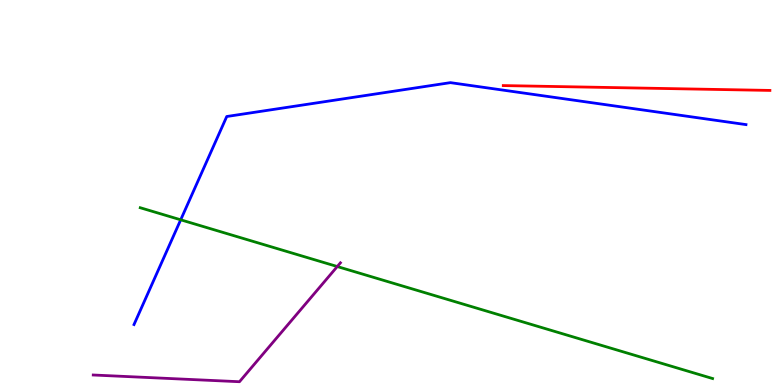[{'lines': ['blue', 'red'], 'intersections': []}, {'lines': ['green', 'red'], 'intersections': []}, {'lines': ['purple', 'red'], 'intersections': []}, {'lines': ['blue', 'green'], 'intersections': [{'x': 2.33, 'y': 4.29}]}, {'lines': ['blue', 'purple'], 'intersections': []}, {'lines': ['green', 'purple'], 'intersections': [{'x': 4.35, 'y': 3.08}]}]